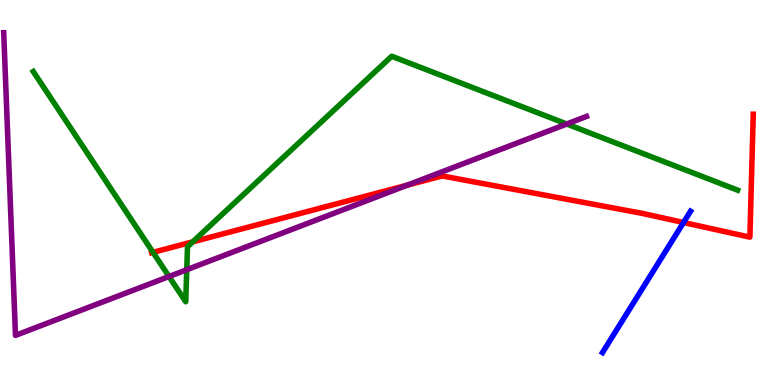[{'lines': ['blue', 'red'], 'intersections': [{'x': 8.82, 'y': 4.22}]}, {'lines': ['green', 'red'], 'intersections': [{'x': 1.97, 'y': 3.45}, {'x': 2.49, 'y': 3.72}]}, {'lines': ['purple', 'red'], 'intersections': [{'x': 5.26, 'y': 5.19}]}, {'lines': ['blue', 'green'], 'intersections': []}, {'lines': ['blue', 'purple'], 'intersections': []}, {'lines': ['green', 'purple'], 'intersections': [{'x': 2.18, 'y': 2.82}, {'x': 2.41, 'y': 2.99}, {'x': 7.31, 'y': 6.78}]}]